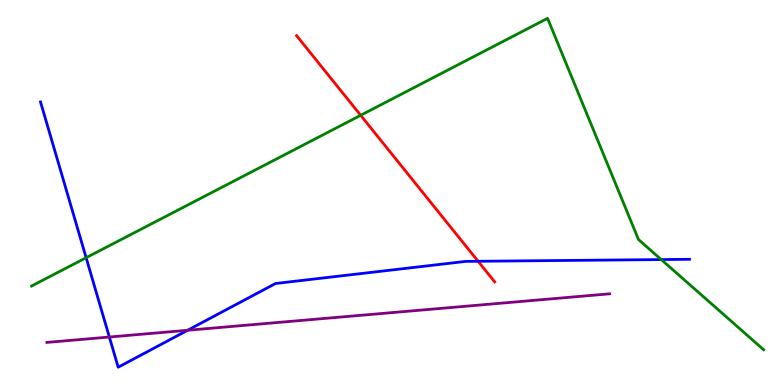[{'lines': ['blue', 'red'], 'intersections': [{'x': 6.17, 'y': 3.21}]}, {'lines': ['green', 'red'], 'intersections': [{'x': 4.65, 'y': 7.01}]}, {'lines': ['purple', 'red'], 'intersections': []}, {'lines': ['blue', 'green'], 'intersections': [{'x': 1.11, 'y': 3.31}, {'x': 8.53, 'y': 3.26}]}, {'lines': ['blue', 'purple'], 'intersections': [{'x': 1.41, 'y': 1.25}, {'x': 2.42, 'y': 1.42}]}, {'lines': ['green', 'purple'], 'intersections': []}]